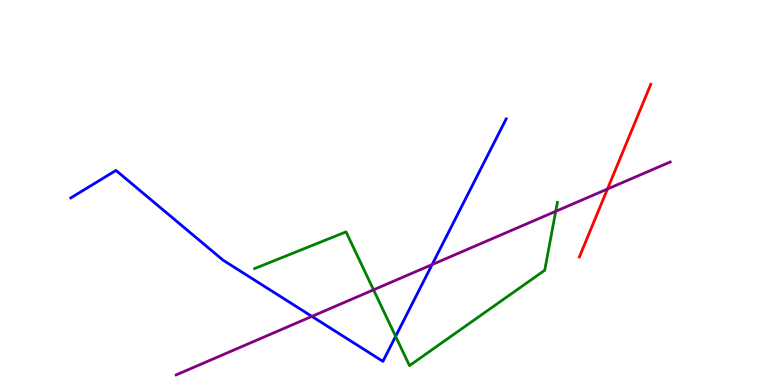[{'lines': ['blue', 'red'], 'intersections': []}, {'lines': ['green', 'red'], 'intersections': []}, {'lines': ['purple', 'red'], 'intersections': [{'x': 7.84, 'y': 5.09}]}, {'lines': ['blue', 'green'], 'intersections': [{'x': 5.1, 'y': 1.26}]}, {'lines': ['blue', 'purple'], 'intersections': [{'x': 4.02, 'y': 1.78}, {'x': 5.58, 'y': 3.13}]}, {'lines': ['green', 'purple'], 'intersections': [{'x': 4.82, 'y': 2.47}, {'x': 7.17, 'y': 4.51}]}]